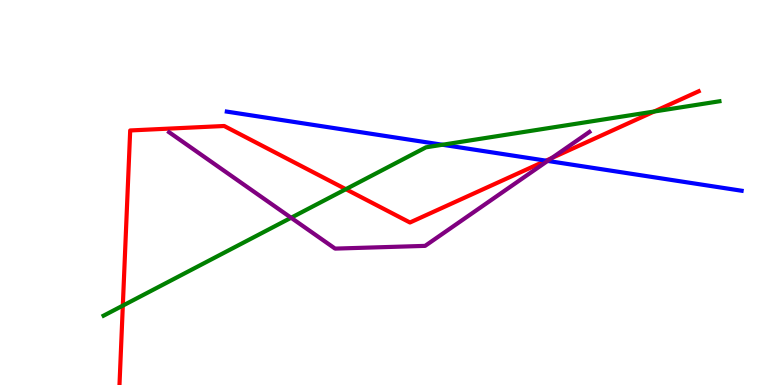[{'lines': ['blue', 'red'], 'intersections': [{'x': 7.05, 'y': 5.83}]}, {'lines': ['green', 'red'], 'intersections': [{'x': 1.58, 'y': 2.06}, {'x': 4.46, 'y': 5.09}, {'x': 8.44, 'y': 7.1}]}, {'lines': ['purple', 'red'], 'intersections': [{'x': 7.12, 'y': 5.89}]}, {'lines': ['blue', 'green'], 'intersections': [{'x': 5.71, 'y': 6.24}]}, {'lines': ['blue', 'purple'], 'intersections': [{'x': 7.07, 'y': 5.82}]}, {'lines': ['green', 'purple'], 'intersections': [{'x': 3.76, 'y': 4.34}]}]